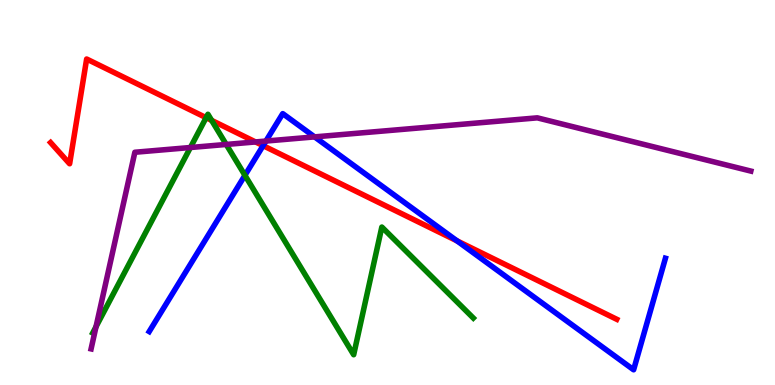[{'lines': ['blue', 'red'], 'intersections': [{'x': 3.39, 'y': 6.22}, {'x': 5.9, 'y': 3.74}]}, {'lines': ['green', 'red'], 'intersections': [{'x': 2.66, 'y': 6.94}, {'x': 2.73, 'y': 6.87}]}, {'lines': ['purple', 'red'], 'intersections': [{'x': 3.3, 'y': 6.31}]}, {'lines': ['blue', 'green'], 'intersections': [{'x': 3.16, 'y': 5.45}]}, {'lines': ['blue', 'purple'], 'intersections': [{'x': 3.43, 'y': 6.34}, {'x': 4.06, 'y': 6.44}]}, {'lines': ['green', 'purple'], 'intersections': [{'x': 1.24, 'y': 1.51}, {'x': 2.46, 'y': 6.17}, {'x': 2.92, 'y': 6.25}]}]